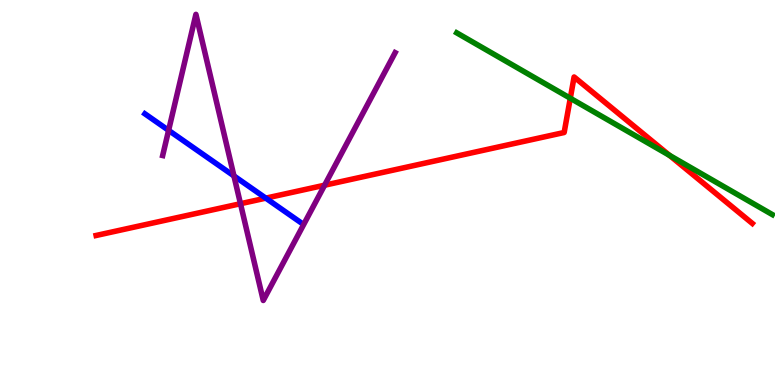[{'lines': ['blue', 'red'], 'intersections': [{'x': 3.43, 'y': 4.85}]}, {'lines': ['green', 'red'], 'intersections': [{'x': 7.36, 'y': 7.45}, {'x': 8.64, 'y': 5.96}]}, {'lines': ['purple', 'red'], 'intersections': [{'x': 3.1, 'y': 4.71}, {'x': 4.19, 'y': 5.19}]}, {'lines': ['blue', 'green'], 'intersections': []}, {'lines': ['blue', 'purple'], 'intersections': [{'x': 2.18, 'y': 6.61}, {'x': 3.02, 'y': 5.43}]}, {'lines': ['green', 'purple'], 'intersections': []}]